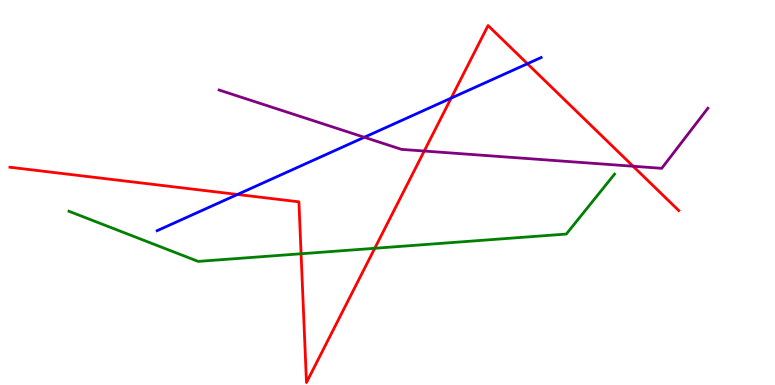[{'lines': ['blue', 'red'], 'intersections': [{'x': 3.06, 'y': 4.95}, {'x': 5.82, 'y': 7.45}, {'x': 6.81, 'y': 8.34}]}, {'lines': ['green', 'red'], 'intersections': [{'x': 3.88, 'y': 3.41}, {'x': 4.84, 'y': 3.55}]}, {'lines': ['purple', 'red'], 'intersections': [{'x': 5.47, 'y': 6.08}, {'x': 8.17, 'y': 5.68}]}, {'lines': ['blue', 'green'], 'intersections': []}, {'lines': ['blue', 'purple'], 'intersections': [{'x': 4.7, 'y': 6.43}]}, {'lines': ['green', 'purple'], 'intersections': []}]